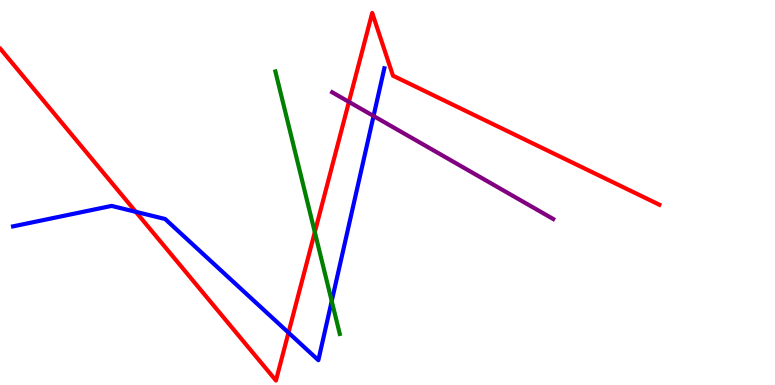[{'lines': ['blue', 'red'], 'intersections': [{'x': 1.75, 'y': 4.5}, {'x': 3.72, 'y': 1.36}]}, {'lines': ['green', 'red'], 'intersections': [{'x': 4.06, 'y': 3.97}]}, {'lines': ['purple', 'red'], 'intersections': [{'x': 4.5, 'y': 7.35}]}, {'lines': ['blue', 'green'], 'intersections': [{'x': 4.28, 'y': 2.18}]}, {'lines': ['blue', 'purple'], 'intersections': [{'x': 4.82, 'y': 6.99}]}, {'lines': ['green', 'purple'], 'intersections': []}]